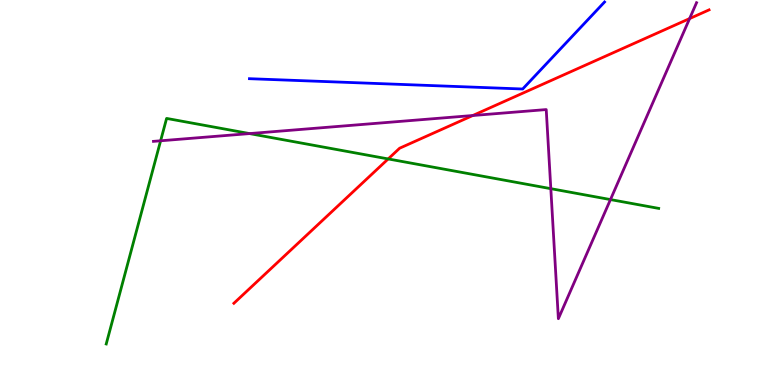[{'lines': ['blue', 'red'], 'intersections': []}, {'lines': ['green', 'red'], 'intersections': [{'x': 5.01, 'y': 5.87}]}, {'lines': ['purple', 'red'], 'intersections': [{'x': 6.1, 'y': 7.0}, {'x': 8.9, 'y': 9.52}]}, {'lines': ['blue', 'green'], 'intersections': []}, {'lines': ['blue', 'purple'], 'intersections': []}, {'lines': ['green', 'purple'], 'intersections': [{'x': 2.07, 'y': 6.34}, {'x': 3.22, 'y': 6.53}, {'x': 7.11, 'y': 5.1}, {'x': 7.88, 'y': 4.82}]}]